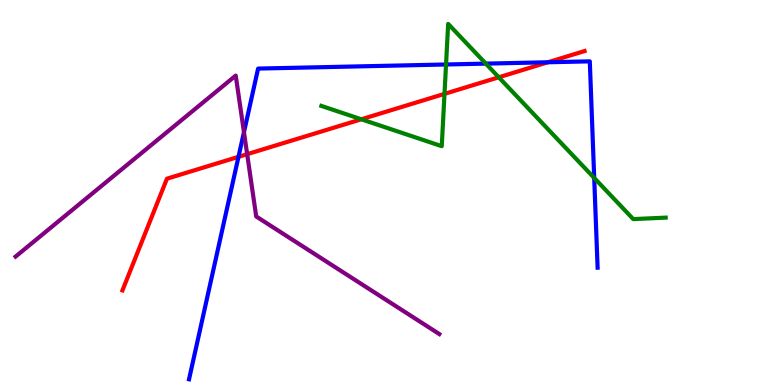[{'lines': ['blue', 'red'], 'intersections': [{'x': 3.08, 'y': 5.93}, {'x': 7.07, 'y': 8.38}]}, {'lines': ['green', 'red'], 'intersections': [{'x': 4.66, 'y': 6.9}, {'x': 5.74, 'y': 7.56}, {'x': 6.44, 'y': 7.99}]}, {'lines': ['purple', 'red'], 'intersections': [{'x': 3.19, 'y': 6.0}]}, {'lines': ['blue', 'green'], 'intersections': [{'x': 5.76, 'y': 8.33}, {'x': 6.27, 'y': 8.35}, {'x': 7.67, 'y': 5.38}]}, {'lines': ['blue', 'purple'], 'intersections': [{'x': 3.15, 'y': 6.57}]}, {'lines': ['green', 'purple'], 'intersections': []}]